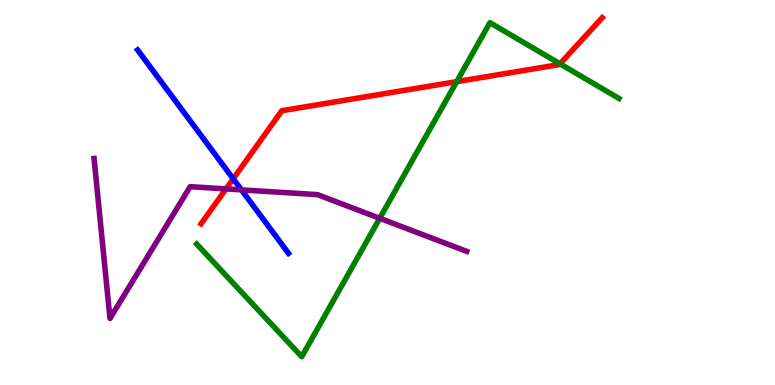[{'lines': ['blue', 'red'], 'intersections': [{'x': 3.01, 'y': 5.36}]}, {'lines': ['green', 'red'], 'intersections': [{'x': 5.89, 'y': 7.88}, {'x': 7.23, 'y': 8.34}]}, {'lines': ['purple', 'red'], 'intersections': [{'x': 2.92, 'y': 5.09}]}, {'lines': ['blue', 'green'], 'intersections': []}, {'lines': ['blue', 'purple'], 'intersections': [{'x': 3.12, 'y': 5.07}]}, {'lines': ['green', 'purple'], 'intersections': [{'x': 4.9, 'y': 4.33}]}]